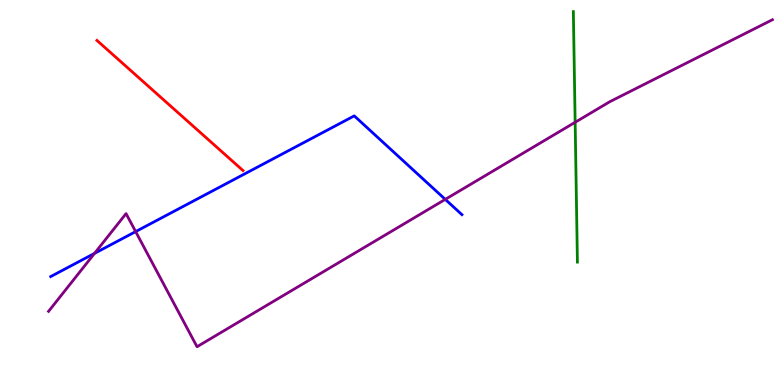[{'lines': ['blue', 'red'], 'intersections': []}, {'lines': ['green', 'red'], 'intersections': []}, {'lines': ['purple', 'red'], 'intersections': []}, {'lines': ['blue', 'green'], 'intersections': []}, {'lines': ['blue', 'purple'], 'intersections': [{'x': 1.22, 'y': 3.42}, {'x': 1.75, 'y': 3.98}, {'x': 5.75, 'y': 4.82}]}, {'lines': ['green', 'purple'], 'intersections': [{'x': 7.42, 'y': 6.82}]}]